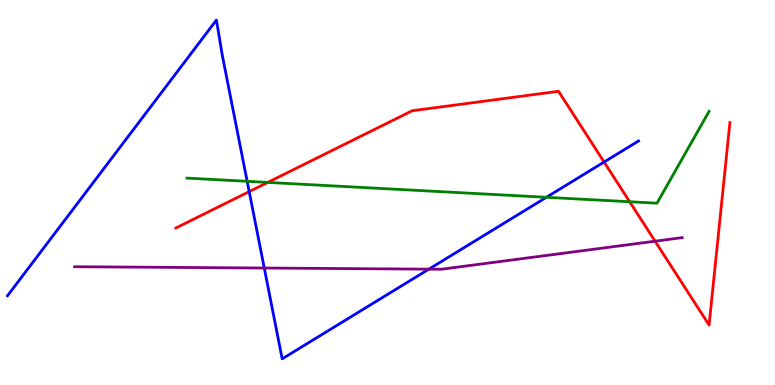[{'lines': ['blue', 'red'], 'intersections': [{'x': 3.22, 'y': 5.02}, {'x': 7.79, 'y': 5.79}]}, {'lines': ['green', 'red'], 'intersections': [{'x': 3.45, 'y': 5.26}, {'x': 8.12, 'y': 4.76}]}, {'lines': ['purple', 'red'], 'intersections': [{'x': 8.45, 'y': 3.74}]}, {'lines': ['blue', 'green'], 'intersections': [{'x': 3.19, 'y': 5.29}, {'x': 7.05, 'y': 4.88}]}, {'lines': ['blue', 'purple'], 'intersections': [{'x': 3.41, 'y': 3.04}, {'x': 5.53, 'y': 3.01}]}, {'lines': ['green', 'purple'], 'intersections': []}]